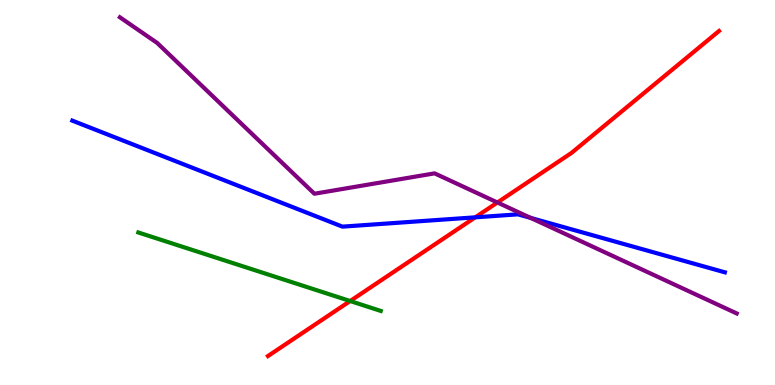[{'lines': ['blue', 'red'], 'intersections': [{'x': 6.13, 'y': 4.36}]}, {'lines': ['green', 'red'], 'intersections': [{'x': 4.52, 'y': 2.18}]}, {'lines': ['purple', 'red'], 'intersections': [{'x': 6.42, 'y': 4.74}]}, {'lines': ['blue', 'green'], 'intersections': []}, {'lines': ['blue', 'purple'], 'intersections': [{'x': 6.85, 'y': 4.34}]}, {'lines': ['green', 'purple'], 'intersections': []}]